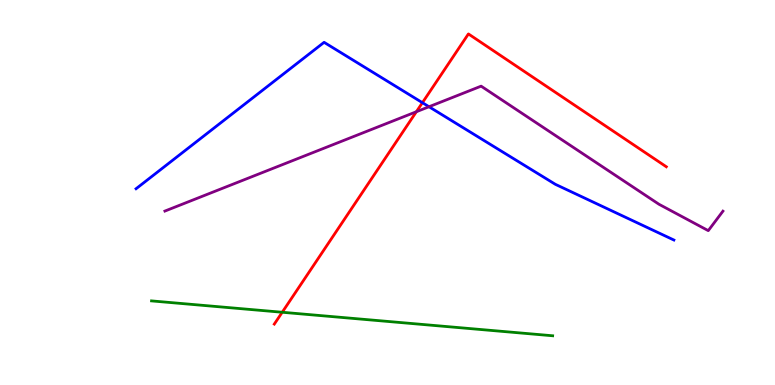[{'lines': ['blue', 'red'], 'intersections': [{'x': 5.45, 'y': 7.33}]}, {'lines': ['green', 'red'], 'intersections': [{'x': 3.64, 'y': 1.89}]}, {'lines': ['purple', 'red'], 'intersections': [{'x': 5.37, 'y': 7.1}]}, {'lines': ['blue', 'green'], 'intersections': []}, {'lines': ['blue', 'purple'], 'intersections': [{'x': 5.54, 'y': 7.23}]}, {'lines': ['green', 'purple'], 'intersections': []}]